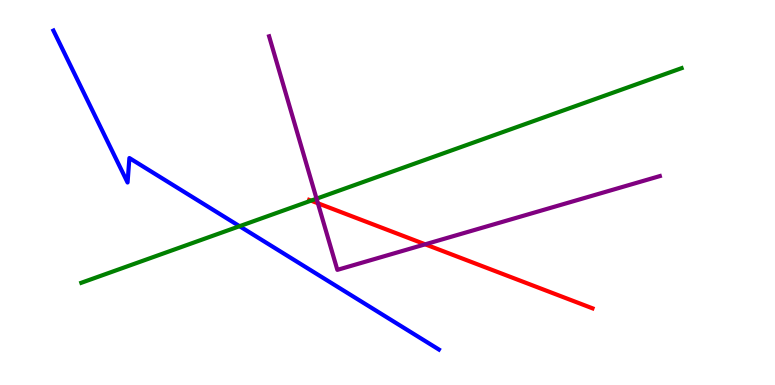[{'lines': ['blue', 'red'], 'intersections': []}, {'lines': ['green', 'red'], 'intersections': [{'x': 4.01, 'y': 4.79}]}, {'lines': ['purple', 'red'], 'intersections': [{'x': 4.1, 'y': 4.72}, {'x': 5.49, 'y': 3.65}]}, {'lines': ['blue', 'green'], 'intersections': [{'x': 3.09, 'y': 4.12}]}, {'lines': ['blue', 'purple'], 'intersections': []}, {'lines': ['green', 'purple'], 'intersections': [{'x': 4.08, 'y': 4.84}]}]